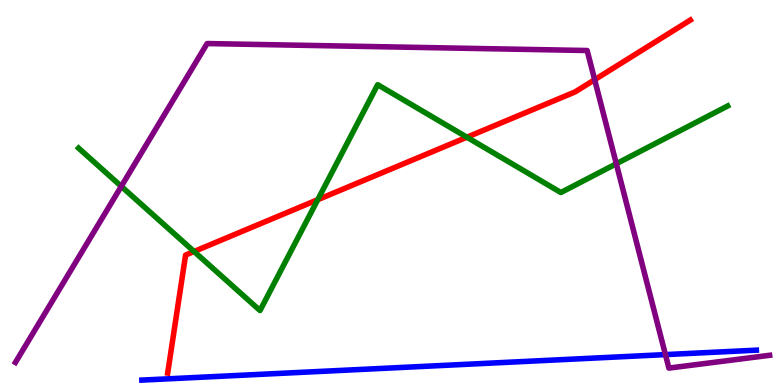[{'lines': ['blue', 'red'], 'intersections': []}, {'lines': ['green', 'red'], 'intersections': [{'x': 2.5, 'y': 3.47}, {'x': 4.1, 'y': 4.81}, {'x': 6.02, 'y': 6.44}]}, {'lines': ['purple', 'red'], 'intersections': [{'x': 7.67, 'y': 7.93}]}, {'lines': ['blue', 'green'], 'intersections': []}, {'lines': ['blue', 'purple'], 'intersections': [{'x': 8.59, 'y': 0.79}]}, {'lines': ['green', 'purple'], 'intersections': [{'x': 1.56, 'y': 5.16}, {'x': 7.95, 'y': 5.75}]}]